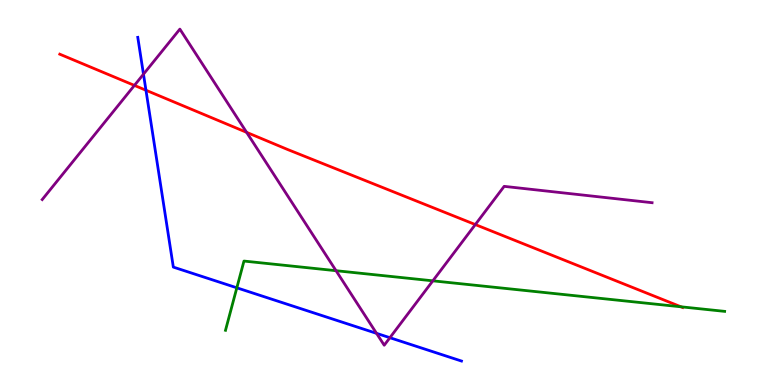[{'lines': ['blue', 'red'], 'intersections': [{'x': 1.88, 'y': 7.66}]}, {'lines': ['green', 'red'], 'intersections': [{'x': 8.79, 'y': 2.03}]}, {'lines': ['purple', 'red'], 'intersections': [{'x': 1.73, 'y': 7.78}, {'x': 3.18, 'y': 6.56}, {'x': 6.13, 'y': 4.17}]}, {'lines': ['blue', 'green'], 'intersections': [{'x': 3.06, 'y': 2.52}]}, {'lines': ['blue', 'purple'], 'intersections': [{'x': 1.85, 'y': 8.07}, {'x': 4.86, 'y': 1.34}, {'x': 5.03, 'y': 1.23}]}, {'lines': ['green', 'purple'], 'intersections': [{'x': 4.34, 'y': 2.97}, {'x': 5.58, 'y': 2.71}]}]